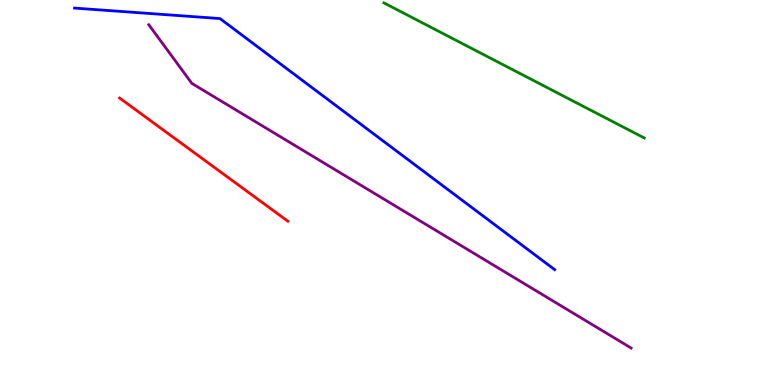[{'lines': ['blue', 'red'], 'intersections': []}, {'lines': ['green', 'red'], 'intersections': []}, {'lines': ['purple', 'red'], 'intersections': []}, {'lines': ['blue', 'green'], 'intersections': []}, {'lines': ['blue', 'purple'], 'intersections': []}, {'lines': ['green', 'purple'], 'intersections': []}]